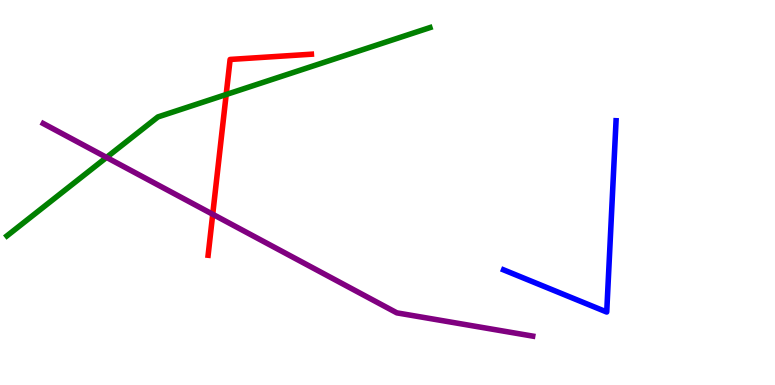[{'lines': ['blue', 'red'], 'intersections': []}, {'lines': ['green', 'red'], 'intersections': [{'x': 2.92, 'y': 7.54}]}, {'lines': ['purple', 'red'], 'intersections': [{'x': 2.74, 'y': 4.43}]}, {'lines': ['blue', 'green'], 'intersections': []}, {'lines': ['blue', 'purple'], 'intersections': []}, {'lines': ['green', 'purple'], 'intersections': [{'x': 1.37, 'y': 5.91}]}]